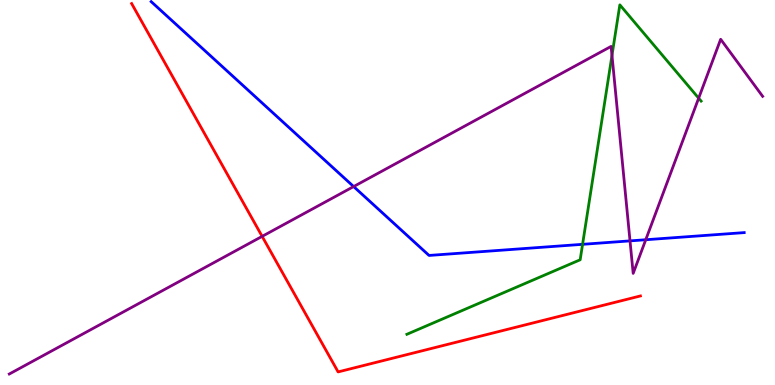[{'lines': ['blue', 'red'], 'intersections': []}, {'lines': ['green', 'red'], 'intersections': []}, {'lines': ['purple', 'red'], 'intersections': [{'x': 3.38, 'y': 3.86}]}, {'lines': ['blue', 'green'], 'intersections': [{'x': 7.52, 'y': 3.65}]}, {'lines': ['blue', 'purple'], 'intersections': [{'x': 4.56, 'y': 5.15}, {'x': 8.13, 'y': 3.74}, {'x': 8.33, 'y': 3.77}]}, {'lines': ['green', 'purple'], 'intersections': [{'x': 7.9, 'y': 8.56}, {'x': 9.01, 'y': 7.45}]}]